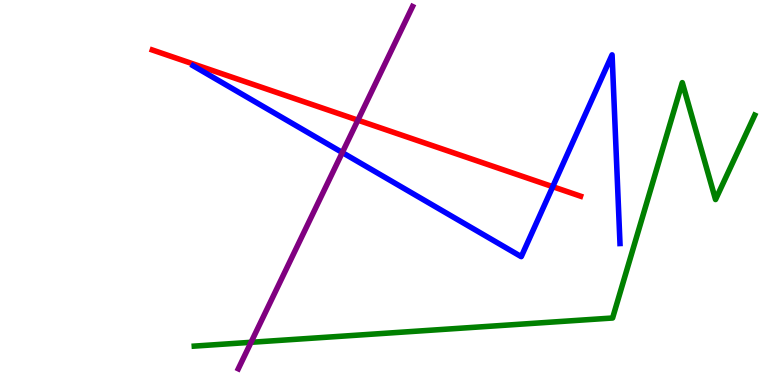[{'lines': ['blue', 'red'], 'intersections': [{'x': 7.13, 'y': 5.15}]}, {'lines': ['green', 'red'], 'intersections': []}, {'lines': ['purple', 'red'], 'intersections': [{'x': 4.62, 'y': 6.88}]}, {'lines': ['blue', 'green'], 'intersections': []}, {'lines': ['blue', 'purple'], 'intersections': [{'x': 4.42, 'y': 6.04}]}, {'lines': ['green', 'purple'], 'intersections': [{'x': 3.24, 'y': 1.11}]}]